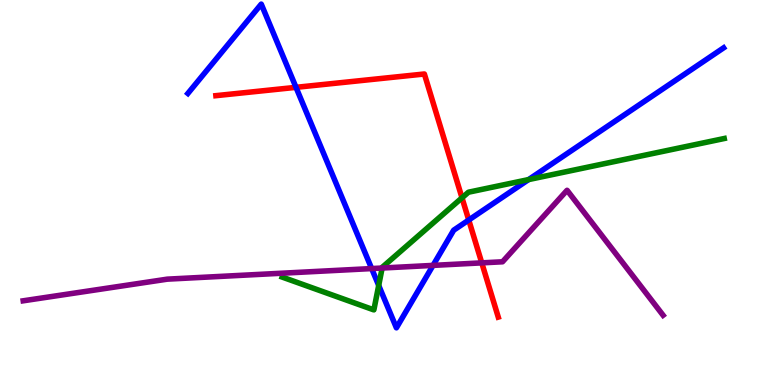[{'lines': ['blue', 'red'], 'intersections': [{'x': 3.82, 'y': 7.73}, {'x': 6.05, 'y': 4.29}]}, {'lines': ['green', 'red'], 'intersections': [{'x': 5.96, 'y': 4.86}]}, {'lines': ['purple', 'red'], 'intersections': [{'x': 6.22, 'y': 3.17}]}, {'lines': ['blue', 'green'], 'intersections': [{'x': 4.89, 'y': 2.59}, {'x': 6.82, 'y': 5.34}]}, {'lines': ['blue', 'purple'], 'intersections': [{'x': 4.8, 'y': 3.02}, {'x': 5.59, 'y': 3.11}]}, {'lines': ['green', 'purple'], 'intersections': [{'x': 4.93, 'y': 3.04}]}]